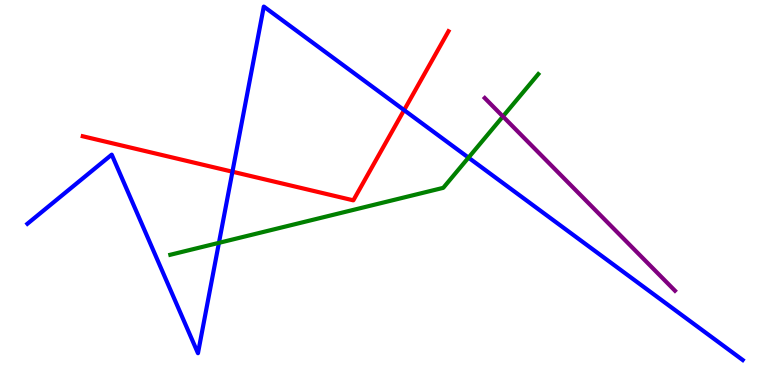[{'lines': ['blue', 'red'], 'intersections': [{'x': 3.0, 'y': 5.54}, {'x': 5.21, 'y': 7.14}]}, {'lines': ['green', 'red'], 'intersections': []}, {'lines': ['purple', 'red'], 'intersections': []}, {'lines': ['blue', 'green'], 'intersections': [{'x': 2.82, 'y': 3.69}, {'x': 6.05, 'y': 5.91}]}, {'lines': ['blue', 'purple'], 'intersections': []}, {'lines': ['green', 'purple'], 'intersections': [{'x': 6.49, 'y': 6.98}]}]